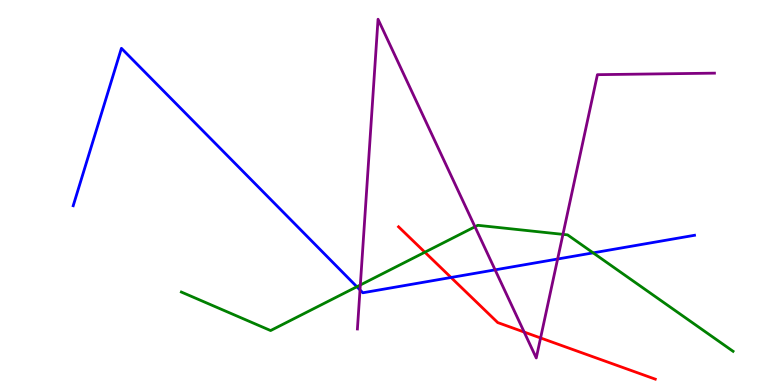[{'lines': ['blue', 'red'], 'intersections': [{'x': 5.82, 'y': 2.79}]}, {'lines': ['green', 'red'], 'intersections': [{'x': 5.48, 'y': 3.45}]}, {'lines': ['purple', 'red'], 'intersections': [{'x': 6.76, 'y': 1.37}, {'x': 6.98, 'y': 1.22}]}, {'lines': ['blue', 'green'], 'intersections': [{'x': 4.6, 'y': 2.55}, {'x': 7.65, 'y': 3.43}]}, {'lines': ['blue', 'purple'], 'intersections': [{'x': 4.65, 'y': 2.47}, {'x': 6.39, 'y': 2.99}, {'x': 7.2, 'y': 3.27}]}, {'lines': ['green', 'purple'], 'intersections': [{'x': 4.65, 'y': 2.6}, {'x': 6.13, 'y': 4.11}, {'x': 7.26, 'y': 3.91}]}]